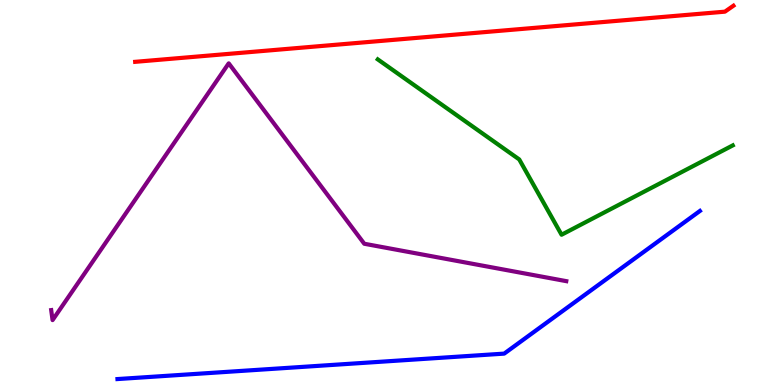[{'lines': ['blue', 'red'], 'intersections': []}, {'lines': ['green', 'red'], 'intersections': []}, {'lines': ['purple', 'red'], 'intersections': []}, {'lines': ['blue', 'green'], 'intersections': []}, {'lines': ['blue', 'purple'], 'intersections': []}, {'lines': ['green', 'purple'], 'intersections': []}]